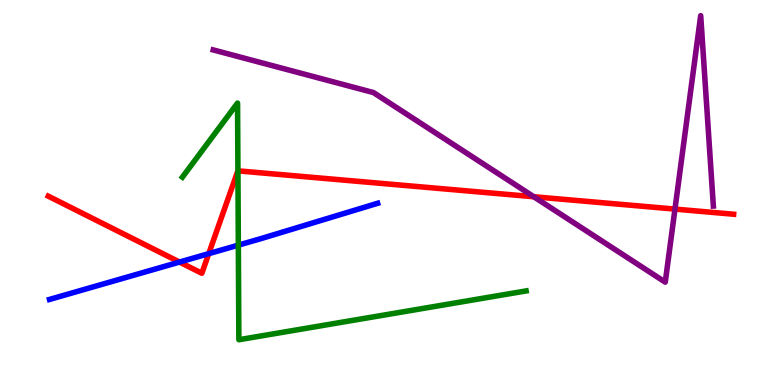[{'lines': ['blue', 'red'], 'intersections': [{'x': 2.32, 'y': 3.19}, {'x': 2.69, 'y': 3.41}]}, {'lines': ['green', 'red'], 'intersections': [{'x': 3.07, 'y': 5.56}]}, {'lines': ['purple', 'red'], 'intersections': [{'x': 6.89, 'y': 4.89}, {'x': 8.71, 'y': 4.57}]}, {'lines': ['blue', 'green'], 'intersections': [{'x': 3.08, 'y': 3.63}]}, {'lines': ['blue', 'purple'], 'intersections': []}, {'lines': ['green', 'purple'], 'intersections': []}]